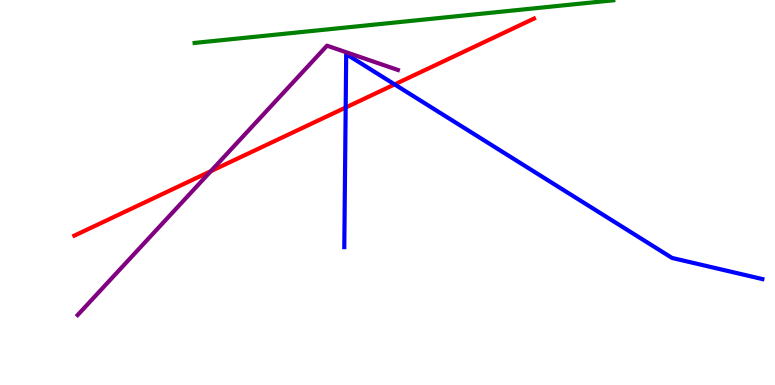[{'lines': ['blue', 'red'], 'intersections': [{'x': 4.46, 'y': 7.21}, {'x': 5.09, 'y': 7.81}]}, {'lines': ['green', 'red'], 'intersections': []}, {'lines': ['purple', 'red'], 'intersections': [{'x': 2.72, 'y': 5.55}]}, {'lines': ['blue', 'green'], 'intersections': []}, {'lines': ['blue', 'purple'], 'intersections': []}, {'lines': ['green', 'purple'], 'intersections': []}]